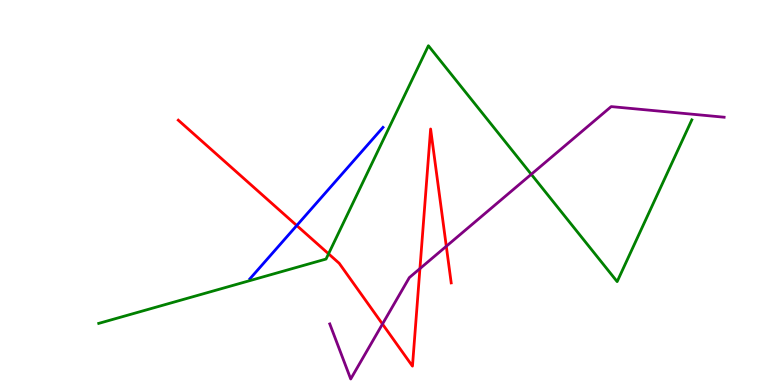[{'lines': ['blue', 'red'], 'intersections': [{'x': 3.83, 'y': 4.14}]}, {'lines': ['green', 'red'], 'intersections': [{'x': 4.24, 'y': 3.41}]}, {'lines': ['purple', 'red'], 'intersections': [{'x': 4.94, 'y': 1.58}, {'x': 5.42, 'y': 3.02}, {'x': 5.76, 'y': 3.6}]}, {'lines': ['blue', 'green'], 'intersections': []}, {'lines': ['blue', 'purple'], 'intersections': []}, {'lines': ['green', 'purple'], 'intersections': [{'x': 6.86, 'y': 5.47}]}]